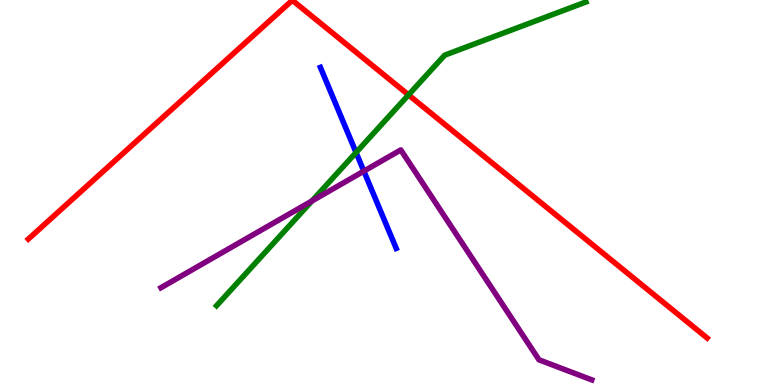[{'lines': ['blue', 'red'], 'intersections': []}, {'lines': ['green', 'red'], 'intersections': [{'x': 5.27, 'y': 7.54}]}, {'lines': ['purple', 'red'], 'intersections': []}, {'lines': ['blue', 'green'], 'intersections': [{'x': 4.59, 'y': 6.04}]}, {'lines': ['blue', 'purple'], 'intersections': [{'x': 4.69, 'y': 5.55}]}, {'lines': ['green', 'purple'], 'intersections': [{'x': 4.02, 'y': 4.78}]}]